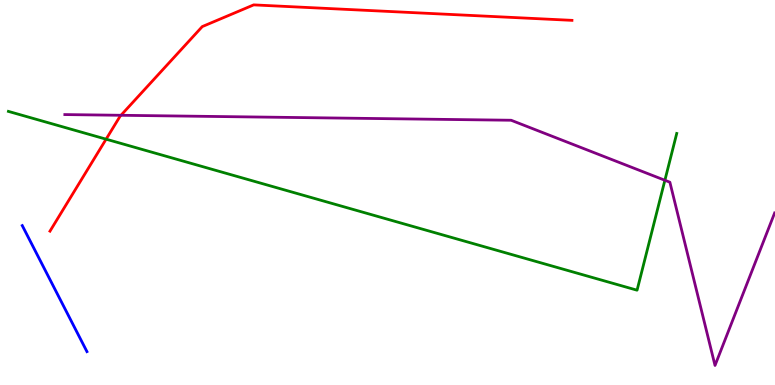[{'lines': ['blue', 'red'], 'intersections': []}, {'lines': ['green', 'red'], 'intersections': [{'x': 1.37, 'y': 6.39}]}, {'lines': ['purple', 'red'], 'intersections': [{'x': 1.56, 'y': 7.01}]}, {'lines': ['blue', 'green'], 'intersections': []}, {'lines': ['blue', 'purple'], 'intersections': []}, {'lines': ['green', 'purple'], 'intersections': [{'x': 8.58, 'y': 5.32}]}]